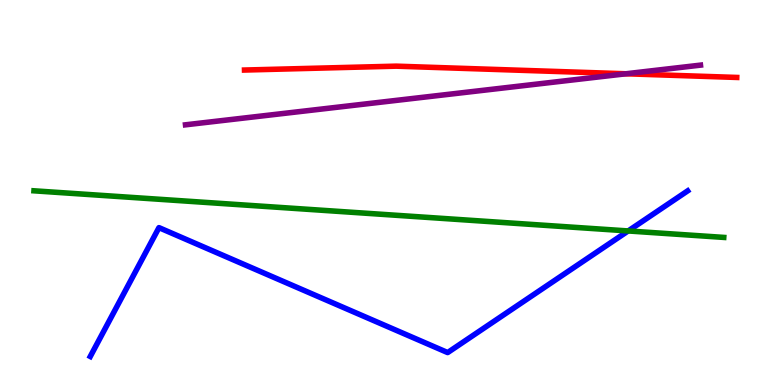[{'lines': ['blue', 'red'], 'intersections': []}, {'lines': ['green', 'red'], 'intersections': []}, {'lines': ['purple', 'red'], 'intersections': [{'x': 8.08, 'y': 8.08}]}, {'lines': ['blue', 'green'], 'intersections': [{'x': 8.11, 'y': 4.0}]}, {'lines': ['blue', 'purple'], 'intersections': []}, {'lines': ['green', 'purple'], 'intersections': []}]